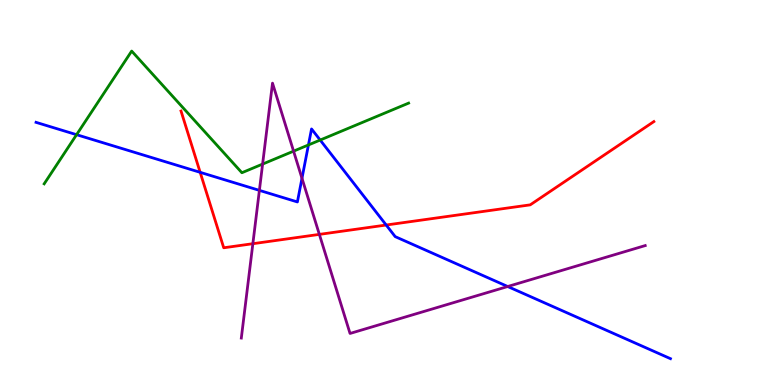[{'lines': ['blue', 'red'], 'intersections': [{'x': 2.58, 'y': 5.52}, {'x': 4.98, 'y': 4.16}]}, {'lines': ['green', 'red'], 'intersections': []}, {'lines': ['purple', 'red'], 'intersections': [{'x': 3.26, 'y': 3.67}, {'x': 4.12, 'y': 3.91}]}, {'lines': ['blue', 'green'], 'intersections': [{'x': 0.988, 'y': 6.5}, {'x': 3.98, 'y': 6.24}, {'x': 4.13, 'y': 6.36}]}, {'lines': ['blue', 'purple'], 'intersections': [{'x': 3.35, 'y': 5.06}, {'x': 3.9, 'y': 5.37}, {'x': 6.55, 'y': 2.56}]}, {'lines': ['green', 'purple'], 'intersections': [{'x': 3.39, 'y': 5.74}, {'x': 3.79, 'y': 6.07}]}]